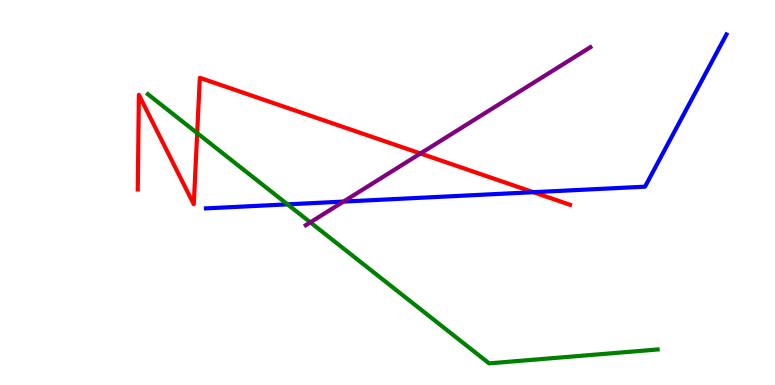[{'lines': ['blue', 'red'], 'intersections': [{'x': 6.88, 'y': 5.01}]}, {'lines': ['green', 'red'], 'intersections': [{'x': 2.54, 'y': 6.54}]}, {'lines': ['purple', 'red'], 'intersections': [{'x': 5.43, 'y': 6.01}]}, {'lines': ['blue', 'green'], 'intersections': [{'x': 3.71, 'y': 4.69}]}, {'lines': ['blue', 'purple'], 'intersections': [{'x': 4.43, 'y': 4.76}]}, {'lines': ['green', 'purple'], 'intersections': [{'x': 4.0, 'y': 4.22}]}]